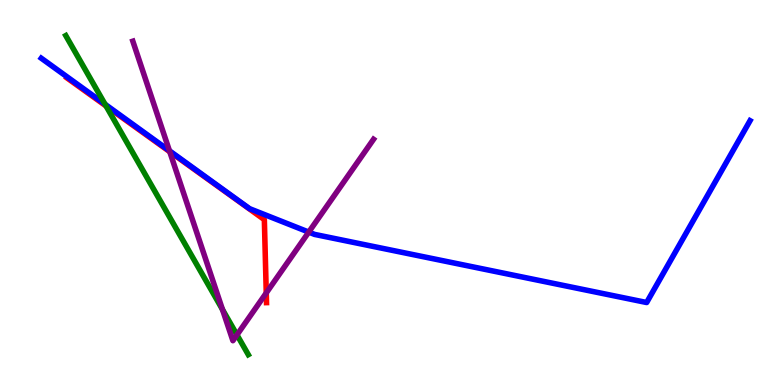[{'lines': ['blue', 'red'], 'intersections': []}, {'lines': ['green', 'red'], 'intersections': [{'x': 1.37, 'y': 7.25}]}, {'lines': ['purple', 'red'], 'intersections': [{'x': 2.19, 'y': 6.06}, {'x': 3.44, 'y': 2.39}]}, {'lines': ['blue', 'green'], 'intersections': [{'x': 1.36, 'y': 7.29}]}, {'lines': ['blue', 'purple'], 'intersections': [{'x': 2.19, 'y': 6.08}, {'x': 3.98, 'y': 3.97}]}, {'lines': ['green', 'purple'], 'intersections': [{'x': 2.87, 'y': 1.96}, {'x': 3.06, 'y': 1.3}]}]